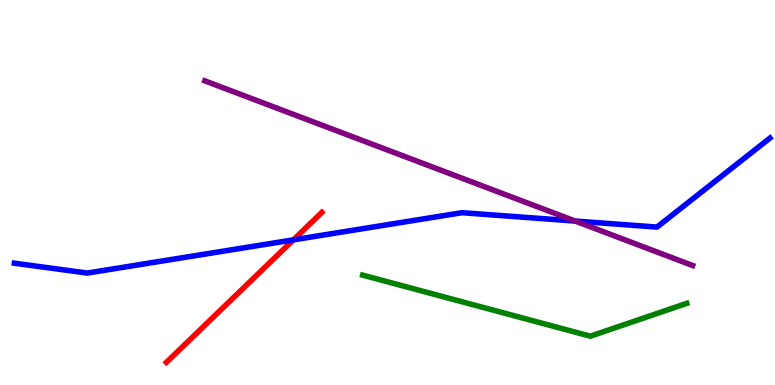[{'lines': ['blue', 'red'], 'intersections': [{'x': 3.79, 'y': 3.77}]}, {'lines': ['green', 'red'], 'intersections': []}, {'lines': ['purple', 'red'], 'intersections': []}, {'lines': ['blue', 'green'], 'intersections': []}, {'lines': ['blue', 'purple'], 'intersections': [{'x': 7.42, 'y': 4.26}]}, {'lines': ['green', 'purple'], 'intersections': []}]